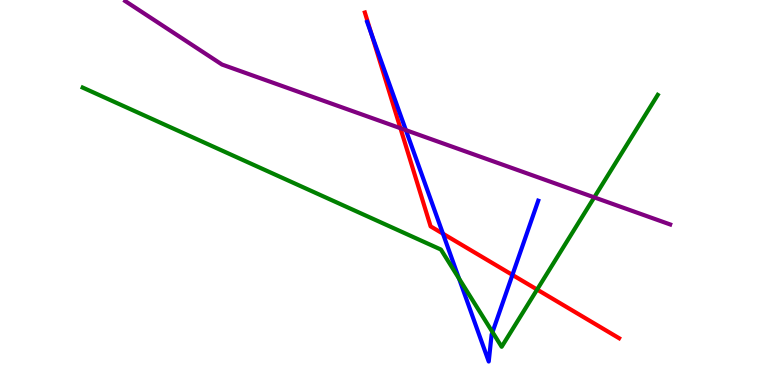[{'lines': ['blue', 'red'], 'intersections': [{'x': 4.79, 'y': 9.11}, {'x': 5.72, 'y': 3.93}, {'x': 6.61, 'y': 2.86}]}, {'lines': ['green', 'red'], 'intersections': [{'x': 6.93, 'y': 2.48}]}, {'lines': ['purple', 'red'], 'intersections': [{'x': 5.17, 'y': 6.67}]}, {'lines': ['blue', 'green'], 'intersections': [{'x': 5.92, 'y': 2.77}, {'x': 6.35, 'y': 1.37}]}, {'lines': ['blue', 'purple'], 'intersections': [{'x': 5.24, 'y': 6.62}]}, {'lines': ['green', 'purple'], 'intersections': [{'x': 7.67, 'y': 4.87}]}]